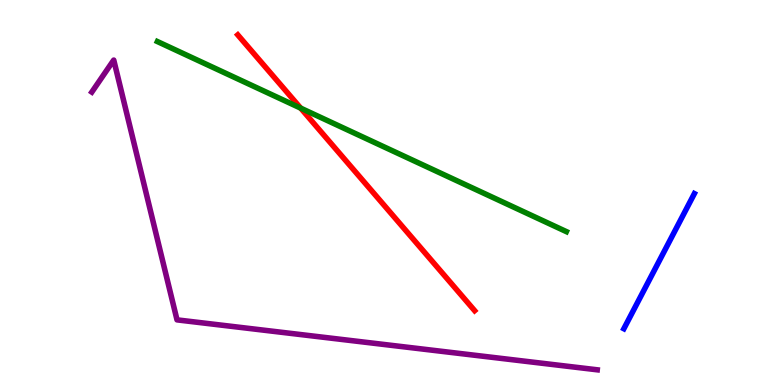[{'lines': ['blue', 'red'], 'intersections': []}, {'lines': ['green', 'red'], 'intersections': [{'x': 3.88, 'y': 7.19}]}, {'lines': ['purple', 'red'], 'intersections': []}, {'lines': ['blue', 'green'], 'intersections': []}, {'lines': ['blue', 'purple'], 'intersections': []}, {'lines': ['green', 'purple'], 'intersections': []}]